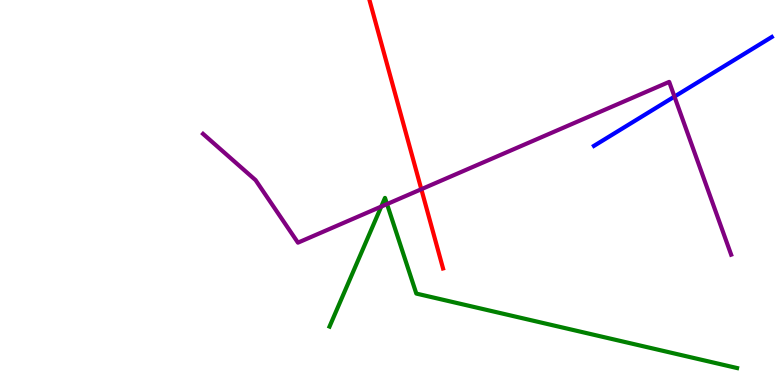[{'lines': ['blue', 'red'], 'intersections': []}, {'lines': ['green', 'red'], 'intersections': []}, {'lines': ['purple', 'red'], 'intersections': [{'x': 5.44, 'y': 5.09}]}, {'lines': ['blue', 'green'], 'intersections': []}, {'lines': ['blue', 'purple'], 'intersections': [{'x': 8.7, 'y': 7.49}]}, {'lines': ['green', 'purple'], 'intersections': [{'x': 4.92, 'y': 4.63}, {'x': 4.99, 'y': 4.7}]}]